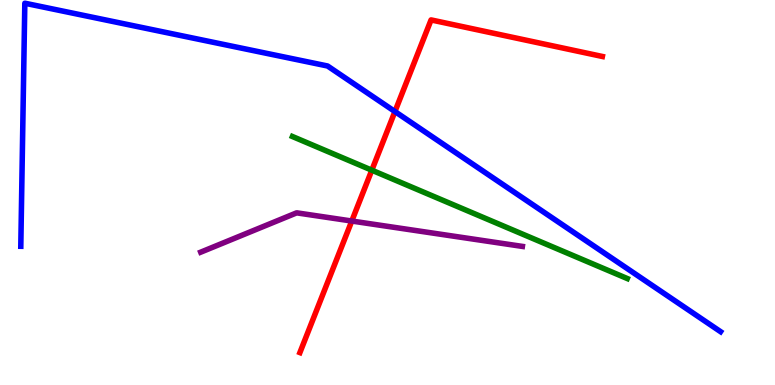[{'lines': ['blue', 'red'], 'intersections': [{'x': 5.1, 'y': 7.1}]}, {'lines': ['green', 'red'], 'intersections': [{'x': 4.8, 'y': 5.58}]}, {'lines': ['purple', 'red'], 'intersections': [{'x': 4.54, 'y': 4.26}]}, {'lines': ['blue', 'green'], 'intersections': []}, {'lines': ['blue', 'purple'], 'intersections': []}, {'lines': ['green', 'purple'], 'intersections': []}]